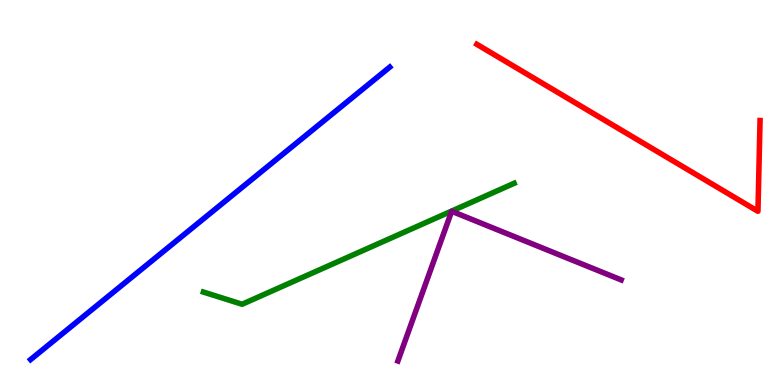[{'lines': ['blue', 'red'], 'intersections': []}, {'lines': ['green', 'red'], 'intersections': []}, {'lines': ['purple', 'red'], 'intersections': []}, {'lines': ['blue', 'green'], 'intersections': []}, {'lines': ['blue', 'purple'], 'intersections': []}, {'lines': ['green', 'purple'], 'intersections': []}]